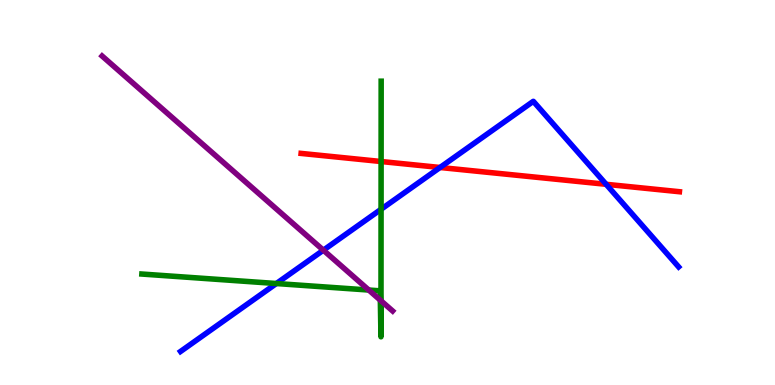[{'lines': ['blue', 'red'], 'intersections': [{'x': 5.68, 'y': 5.65}, {'x': 7.82, 'y': 5.21}]}, {'lines': ['green', 'red'], 'intersections': [{'x': 4.92, 'y': 5.8}]}, {'lines': ['purple', 'red'], 'intersections': []}, {'lines': ['blue', 'green'], 'intersections': [{'x': 3.57, 'y': 2.64}, {'x': 4.92, 'y': 4.56}]}, {'lines': ['blue', 'purple'], 'intersections': [{'x': 4.17, 'y': 3.5}]}, {'lines': ['green', 'purple'], 'intersections': [{'x': 4.76, 'y': 2.47}, {'x': 4.91, 'y': 2.2}, {'x': 4.92, 'y': 2.19}]}]